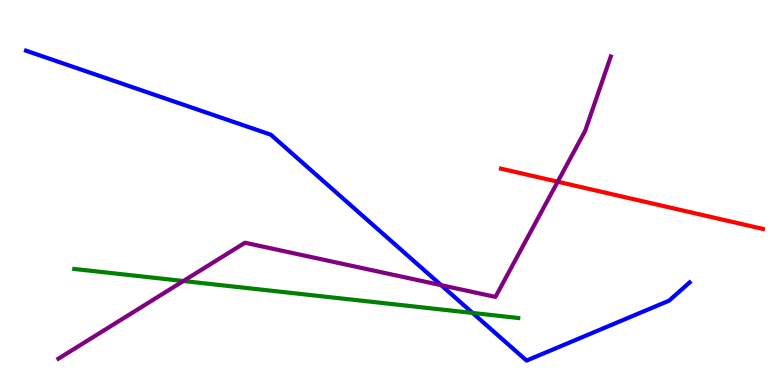[{'lines': ['blue', 'red'], 'intersections': []}, {'lines': ['green', 'red'], 'intersections': []}, {'lines': ['purple', 'red'], 'intersections': [{'x': 7.2, 'y': 5.28}]}, {'lines': ['blue', 'green'], 'intersections': [{'x': 6.1, 'y': 1.87}]}, {'lines': ['blue', 'purple'], 'intersections': [{'x': 5.69, 'y': 2.59}]}, {'lines': ['green', 'purple'], 'intersections': [{'x': 2.37, 'y': 2.7}]}]